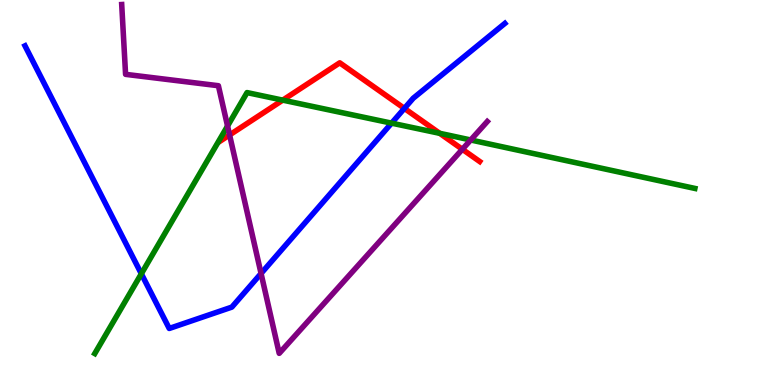[{'lines': ['blue', 'red'], 'intersections': [{'x': 5.22, 'y': 7.18}]}, {'lines': ['green', 'red'], 'intersections': [{'x': 3.65, 'y': 7.4}, {'x': 5.67, 'y': 6.54}]}, {'lines': ['purple', 'red'], 'intersections': [{'x': 2.96, 'y': 6.49}, {'x': 5.97, 'y': 6.12}]}, {'lines': ['blue', 'green'], 'intersections': [{'x': 1.82, 'y': 2.89}, {'x': 5.05, 'y': 6.8}]}, {'lines': ['blue', 'purple'], 'intersections': [{'x': 3.37, 'y': 2.9}]}, {'lines': ['green', 'purple'], 'intersections': [{'x': 2.94, 'y': 6.73}, {'x': 6.07, 'y': 6.36}]}]